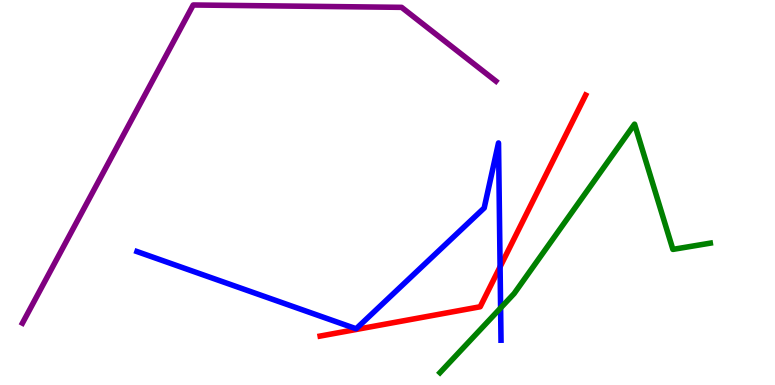[{'lines': ['blue', 'red'], 'intersections': [{'x': 6.45, 'y': 3.07}]}, {'lines': ['green', 'red'], 'intersections': []}, {'lines': ['purple', 'red'], 'intersections': []}, {'lines': ['blue', 'green'], 'intersections': [{'x': 6.46, 'y': 2.0}]}, {'lines': ['blue', 'purple'], 'intersections': []}, {'lines': ['green', 'purple'], 'intersections': []}]